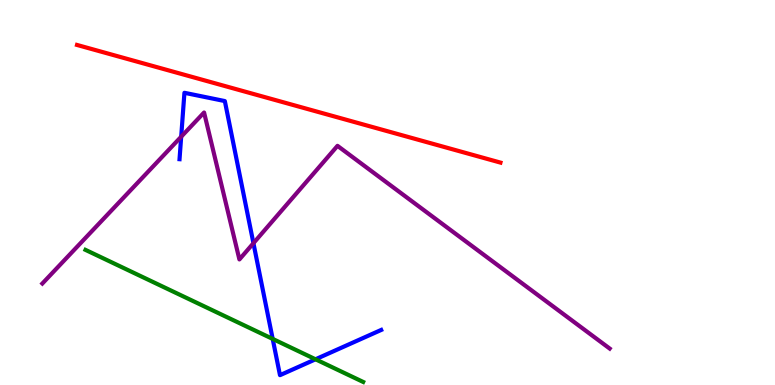[{'lines': ['blue', 'red'], 'intersections': []}, {'lines': ['green', 'red'], 'intersections': []}, {'lines': ['purple', 'red'], 'intersections': []}, {'lines': ['blue', 'green'], 'intersections': [{'x': 3.52, 'y': 1.2}, {'x': 4.07, 'y': 0.668}]}, {'lines': ['blue', 'purple'], 'intersections': [{'x': 2.34, 'y': 6.45}, {'x': 3.27, 'y': 3.68}]}, {'lines': ['green', 'purple'], 'intersections': []}]